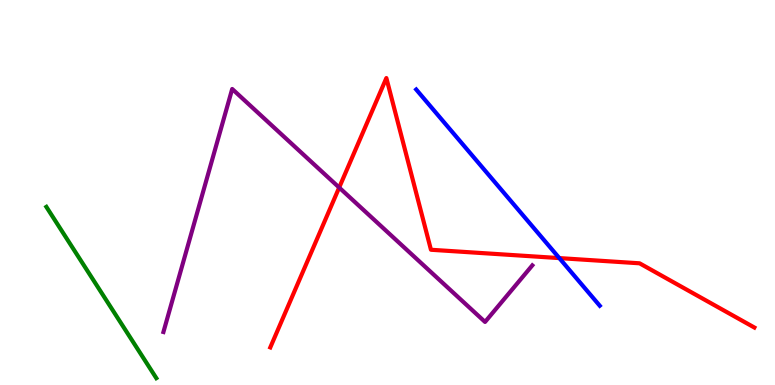[{'lines': ['blue', 'red'], 'intersections': [{'x': 7.22, 'y': 3.3}]}, {'lines': ['green', 'red'], 'intersections': []}, {'lines': ['purple', 'red'], 'intersections': [{'x': 4.38, 'y': 5.13}]}, {'lines': ['blue', 'green'], 'intersections': []}, {'lines': ['blue', 'purple'], 'intersections': []}, {'lines': ['green', 'purple'], 'intersections': []}]